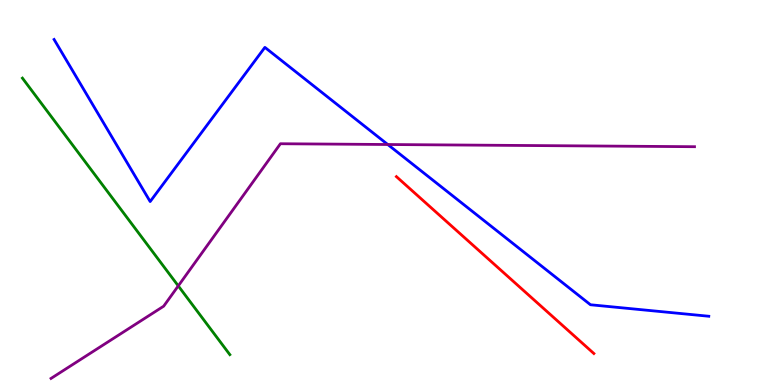[{'lines': ['blue', 'red'], 'intersections': []}, {'lines': ['green', 'red'], 'intersections': []}, {'lines': ['purple', 'red'], 'intersections': []}, {'lines': ['blue', 'green'], 'intersections': []}, {'lines': ['blue', 'purple'], 'intersections': [{'x': 5.0, 'y': 6.25}]}, {'lines': ['green', 'purple'], 'intersections': [{'x': 2.3, 'y': 2.57}]}]